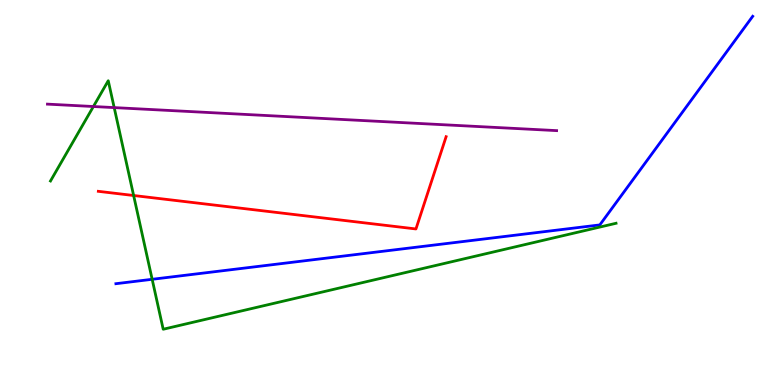[{'lines': ['blue', 'red'], 'intersections': []}, {'lines': ['green', 'red'], 'intersections': [{'x': 1.72, 'y': 4.92}]}, {'lines': ['purple', 'red'], 'intersections': []}, {'lines': ['blue', 'green'], 'intersections': [{'x': 1.96, 'y': 2.75}]}, {'lines': ['blue', 'purple'], 'intersections': []}, {'lines': ['green', 'purple'], 'intersections': [{'x': 1.21, 'y': 7.23}, {'x': 1.47, 'y': 7.21}]}]